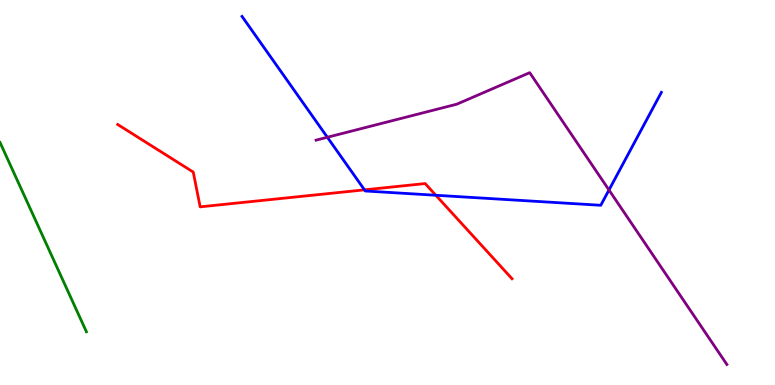[{'lines': ['blue', 'red'], 'intersections': [{'x': 4.7, 'y': 5.07}, {'x': 5.62, 'y': 4.93}]}, {'lines': ['green', 'red'], 'intersections': []}, {'lines': ['purple', 'red'], 'intersections': []}, {'lines': ['blue', 'green'], 'intersections': []}, {'lines': ['blue', 'purple'], 'intersections': [{'x': 4.22, 'y': 6.43}, {'x': 7.86, 'y': 5.07}]}, {'lines': ['green', 'purple'], 'intersections': []}]